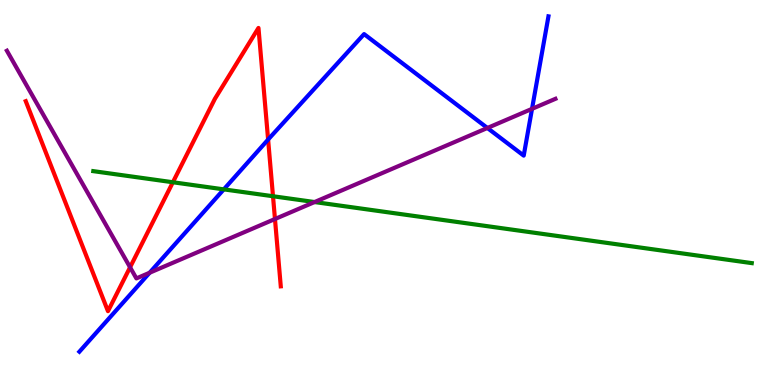[{'lines': ['blue', 'red'], 'intersections': [{'x': 3.46, 'y': 6.38}]}, {'lines': ['green', 'red'], 'intersections': [{'x': 2.23, 'y': 5.27}, {'x': 3.52, 'y': 4.9}]}, {'lines': ['purple', 'red'], 'intersections': [{'x': 1.68, 'y': 3.06}, {'x': 3.55, 'y': 4.31}]}, {'lines': ['blue', 'green'], 'intersections': [{'x': 2.89, 'y': 5.08}]}, {'lines': ['blue', 'purple'], 'intersections': [{'x': 1.93, 'y': 2.92}, {'x': 6.29, 'y': 6.68}, {'x': 6.86, 'y': 7.17}]}, {'lines': ['green', 'purple'], 'intersections': [{'x': 4.06, 'y': 4.75}]}]